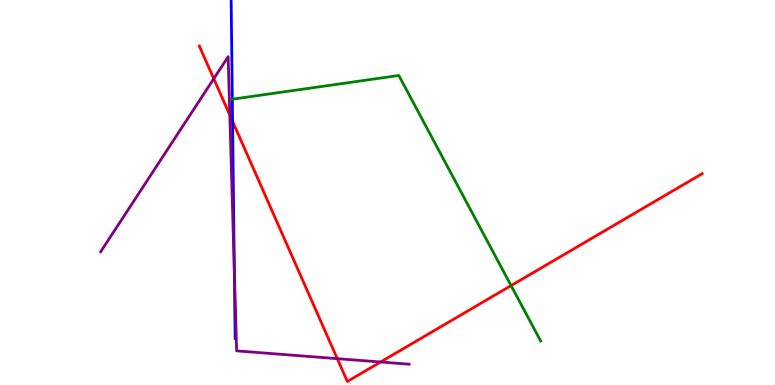[{'lines': ['blue', 'red'], 'intersections': [{'x': 3.0, 'y': 6.85}]}, {'lines': ['green', 'red'], 'intersections': [{'x': 6.59, 'y': 2.58}]}, {'lines': ['purple', 'red'], 'intersections': [{'x': 2.76, 'y': 7.96}, {'x': 2.97, 'y': 7.01}, {'x': 4.35, 'y': 0.684}, {'x': 4.91, 'y': 0.597}]}, {'lines': ['blue', 'green'], 'intersections': [{'x': 3.0, 'y': 7.42}]}, {'lines': ['blue', 'purple'], 'intersections': [{'x': 3.02, 'y': 2.95}]}, {'lines': ['green', 'purple'], 'intersections': []}]